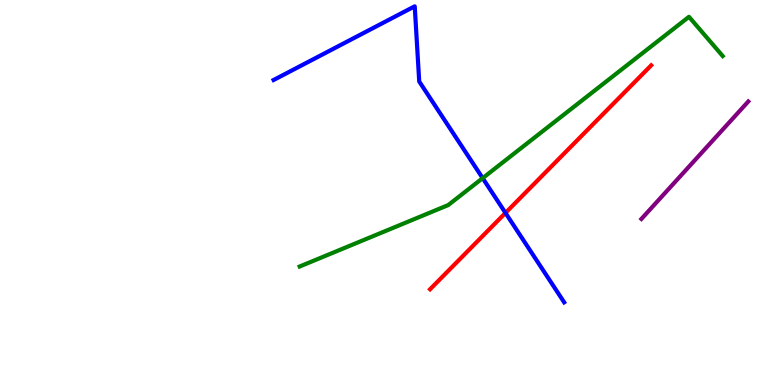[{'lines': ['blue', 'red'], 'intersections': [{'x': 6.52, 'y': 4.47}]}, {'lines': ['green', 'red'], 'intersections': []}, {'lines': ['purple', 'red'], 'intersections': []}, {'lines': ['blue', 'green'], 'intersections': [{'x': 6.23, 'y': 5.37}]}, {'lines': ['blue', 'purple'], 'intersections': []}, {'lines': ['green', 'purple'], 'intersections': []}]